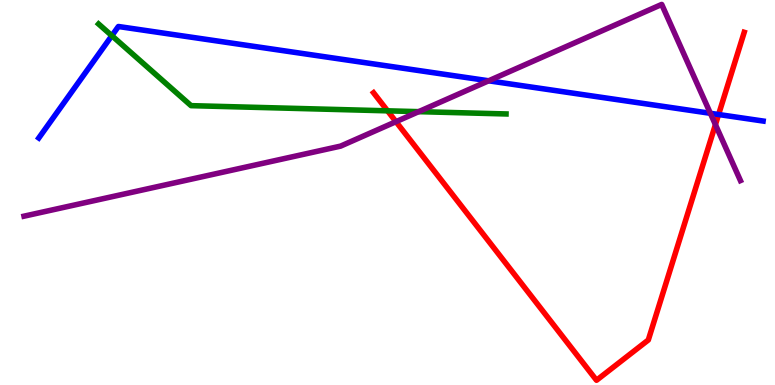[{'lines': ['blue', 'red'], 'intersections': [{'x': 9.27, 'y': 7.03}]}, {'lines': ['green', 'red'], 'intersections': [{'x': 5.0, 'y': 7.12}]}, {'lines': ['purple', 'red'], 'intersections': [{'x': 5.11, 'y': 6.84}, {'x': 9.23, 'y': 6.76}]}, {'lines': ['blue', 'green'], 'intersections': [{'x': 1.44, 'y': 9.07}]}, {'lines': ['blue', 'purple'], 'intersections': [{'x': 6.31, 'y': 7.9}, {'x': 9.17, 'y': 7.06}]}, {'lines': ['green', 'purple'], 'intersections': [{'x': 5.4, 'y': 7.1}]}]